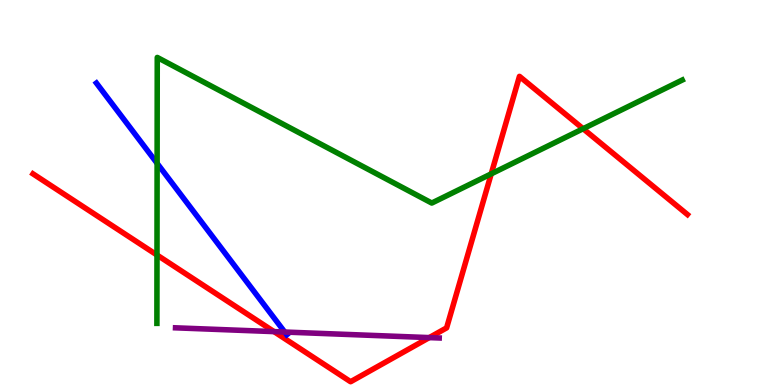[{'lines': ['blue', 'red'], 'intersections': []}, {'lines': ['green', 'red'], 'intersections': [{'x': 2.03, 'y': 3.38}, {'x': 6.34, 'y': 5.48}, {'x': 7.52, 'y': 6.66}]}, {'lines': ['purple', 'red'], 'intersections': [{'x': 3.54, 'y': 1.39}, {'x': 5.54, 'y': 1.23}]}, {'lines': ['blue', 'green'], 'intersections': [{'x': 2.03, 'y': 5.76}]}, {'lines': ['blue', 'purple'], 'intersections': [{'x': 3.67, 'y': 1.38}]}, {'lines': ['green', 'purple'], 'intersections': []}]